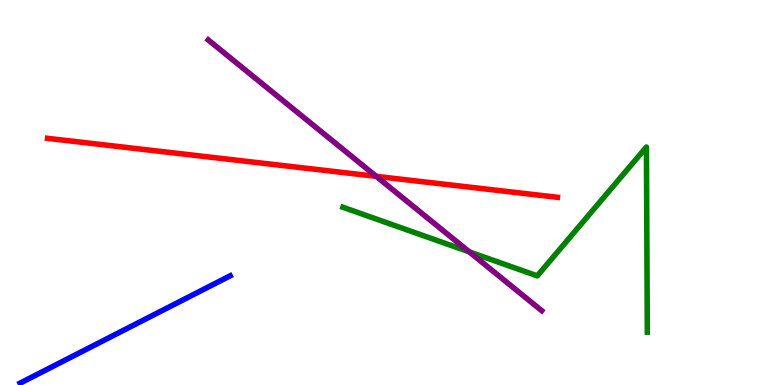[{'lines': ['blue', 'red'], 'intersections': []}, {'lines': ['green', 'red'], 'intersections': []}, {'lines': ['purple', 'red'], 'intersections': [{'x': 4.85, 'y': 5.42}]}, {'lines': ['blue', 'green'], 'intersections': []}, {'lines': ['blue', 'purple'], 'intersections': []}, {'lines': ['green', 'purple'], 'intersections': [{'x': 6.06, 'y': 3.46}]}]